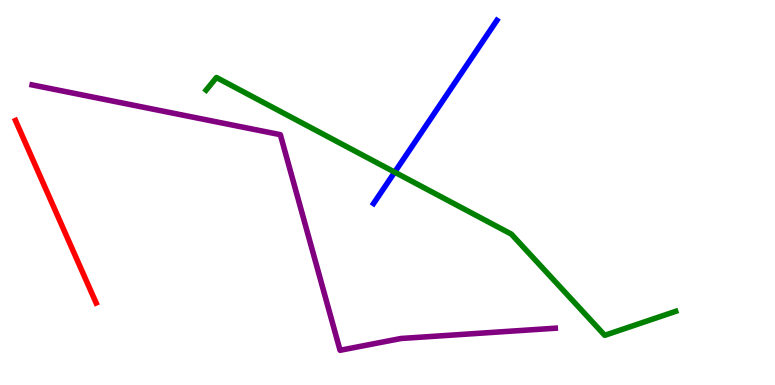[{'lines': ['blue', 'red'], 'intersections': []}, {'lines': ['green', 'red'], 'intersections': []}, {'lines': ['purple', 'red'], 'intersections': []}, {'lines': ['blue', 'green'], 'intersections': [{'x': 5.09, 'y': 5.53}]}, {'lines': ['blue', 'purple'], 'intersections': []}, {'lines': ['green', 'purple'], 'intersections': []}]